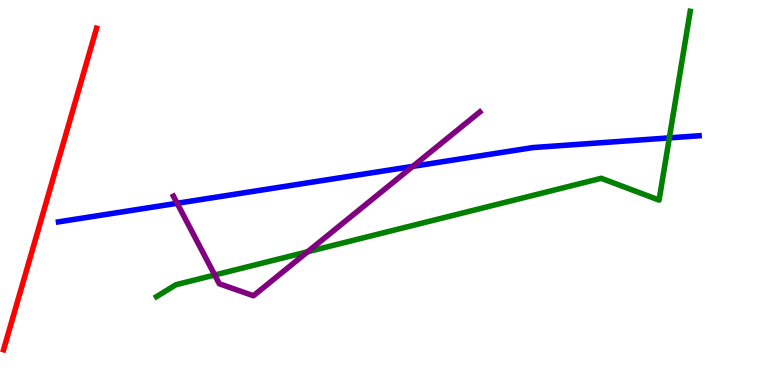[{'lines': ['blue', 'red'], 'intersections': []}, {'lines': ['green', 'red'], 'intersections': []}, {'lines': ['purple', 'red'], 'intersections': []}, {'lines': ['blue', 'green'], 'intersections': [{'x': 8.64, 'y': 6.42}]}, {'lines': ['blue', 'purple'], 'intersections': [{'x': 2.29, 'y': 4.72}, {'x': 5.33, 'y': 5.68}]}, {'lines': ['green', 'purple'], 'intersections': [{'x': 2.77, 'y': 2.86}, {'x': 3.97, 'y': 3.46}]}]